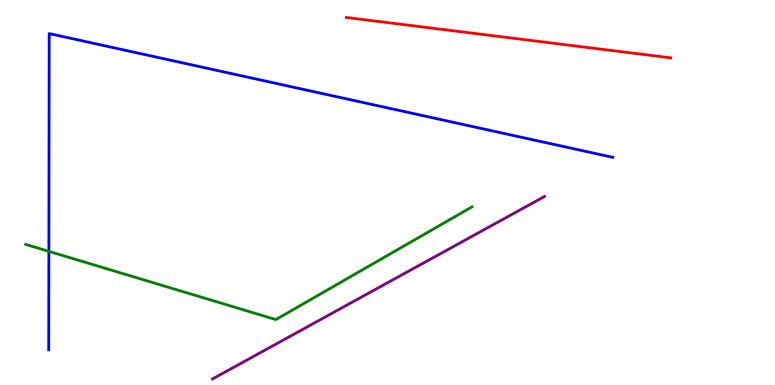[{'lines': ['blue', 'red'], 'intersections': []}, {'lines': ['green', 'red'], 'intersections': []}, {'lines': ['purple', 'red'], 'intersections': []}, {'lines': ['blue', 'green'], 'intersections': [{'x': 0.631, 'y': 3.47}]}, {'lines': ['blue', 'purple'], 'intersections': []}, {'lines': ['green', 'purple'], 'intersections': []}]